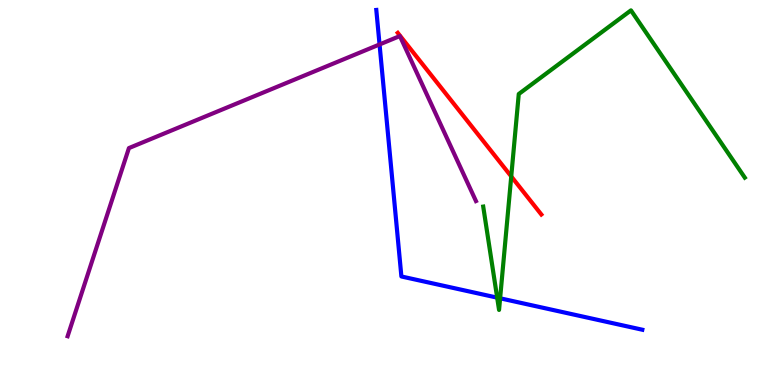[{'lines': ['blue', 'red'], 'intersections': []}, {'lines': ['green', 'red'], 'intersections': [{'x': 6.6, 'y': 5.42}]}, {'lines': ['purple', 'red'], 'intersections': []}, {'lines': ['blue', 'green'], 'intersections': [{'x': 6.42, 'y': 2.27}, {'x': 6.45, 'y': 2.25}]}, {'lines': ['blue', 'purple'], 'intersections': [{'x': 4.9, 'y': 8.85}]}, {'lines': ['green', 'purple'], 'intersections': []}]